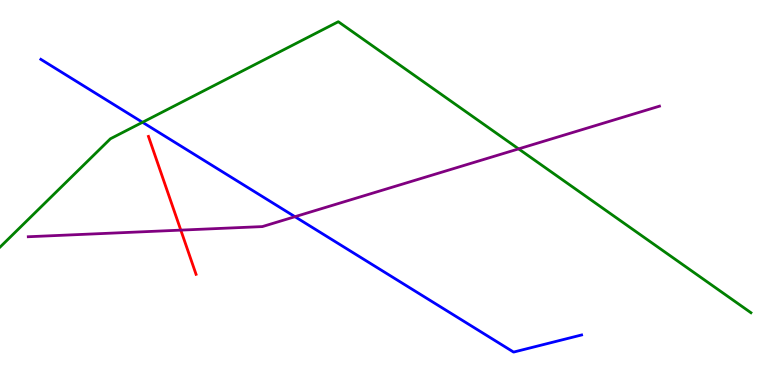[{'lines': ['blue', 'red'], 'intersections': []}, {'lines': ['green', 'red'], 'intersections': []}, {'lines': ['purple', 'red'], 'intersections': [{'x': 2.33, 'y': 4.02}]}, {'lines': ['blue', 'green'], 'intersections': [{'x': 1.84, 'y': 6.82}]}, {'lines': ['blue', 'purple'], 'intersections': [{'x': 3.81, 'y': 4.37}]}, {'lines': ['green', 'purple'], 'intersections': [{'x': 6.69, 'y': 6.13}]}]